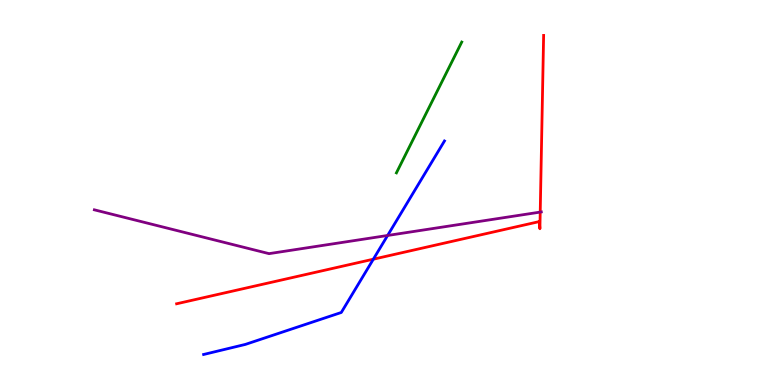[{'lines': ['blue', 'red'], 'intersections': [{'x': 4.82, 'y': 3.27}]}, {'lines': ['green', 'red'], 'intersections': []}, {'lines': ['purple', 'red'], 'intersections': [{'x': 6.97, 'y': 4.49}]}, {'lines': ['blue', 'green'], 'intersections': []}, {'lines': ['blue', 'purple'], 'intersections': [{'x': 5.0, 'y': 3.88}]}, {'lines': ['green', 'purple'], 'intersections': []}]